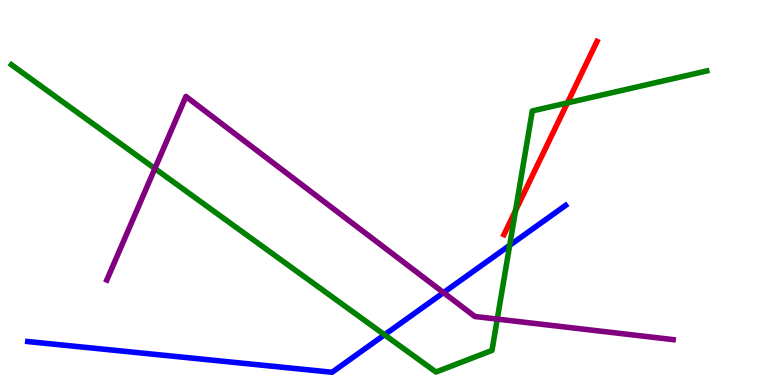[{'lines': ['blue', 'red'], 'intersections': []}, {'lines': ['green', 'red'], 'intersections': [{'x': 6.65, 'y': 4.53}, {'x': 7.32, 'y': 7.33}]}, {'lines': ['purple', 'red'], 'intersections': []}, {'lines': ['blue', 'green'], 'intersections': [{'x': 4.96, 'y': 1.3}, {'x': 6.58, 'y': 3.63}]}, {'lines': ['blue', 'purple'], 'intersections': [{'x': 5.72, 'y': 2.4}]}, {'lines': ['green', 'purple'], 'intersections': [{'x': 2.0, 'y': 5.62}, {'x': 6.42, 'y': 1.71}]}]